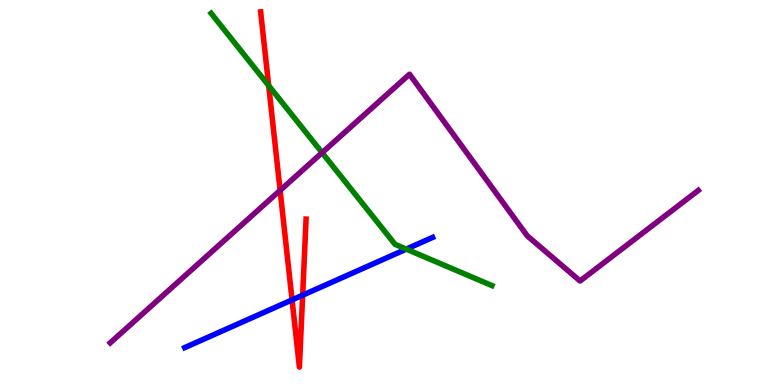[{'lines': ['blue', 'red'], 'intersections': [{'x': 3.77, 'y': 2.21}, {'x': 3.91, 'y': 2.33}]}, {'lines': ['green', 'red'], 'intersections': [{'x': 3.47, 'y': 7.78}]}, {'lines': ['purple', 'red'], 'intersections': [{'x': 3.61, 'y': 5.06}]}, {'lines': ['blue', 'green'], 'intersections': [{'x': 5.24, 'y': 3.53}]}, {'lines': ['blue', 'purple'], 'intersections': []}, {'lines': ['green', 'purple'], 'intersections': [{'x': 4.16, 'y': 6.03}]}]